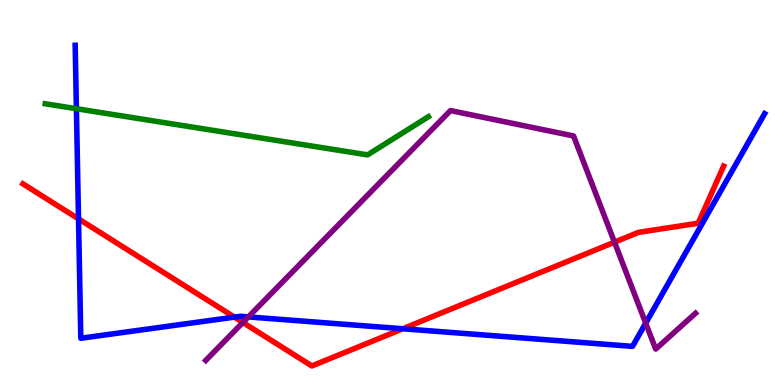[{'lines': ['blue', 'red'], 'intersections': [{'x': 1.01, 'y': 4.31}, {'x': 3.02, 'y': 1.76}, {'x': 5.2, 'y': 1.46}]}, {'lines': ['green', 'red'], 'intersections': []}, {'lines': ['purple', 'red'], 'intersections': [{'x': 3.13, 'y': 1.62}, {'x': 7.93, 'y': 3.71}]}, {'lines': ['blue', 'green'], 'intersections': [{'x': 0.986, 'y': 7.18}]}, {'lines': ['blue', 'purple'], 'intersections': [{'x': 3.2, 'y': 1.77}, {'x': 8.33, 'y': 1.61}]}, {'lines': ['green', 'purple'], 'intersections': []}]